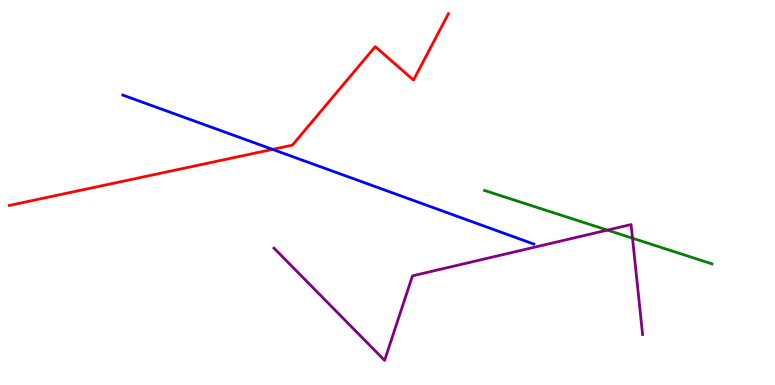[{'lines': ['blue', 'red'], 'intersections': [{'x': 3.52, 'y': 6.12}]}, {'lines': ['green', 'red'], 'intersections': []}, {'lines': ['purple', 'red'], 'intersections': []}, {'lines': ['blue', 'green'], 'intersections': []}, {'lines': ['blue', 'purple'], 'intersections': []}, {'lines': ['green', 'purple'], 'intersections': [{'x': 7.84, 'y': 4.02}, {'x': 8.16, 'y': 3.81}]}]